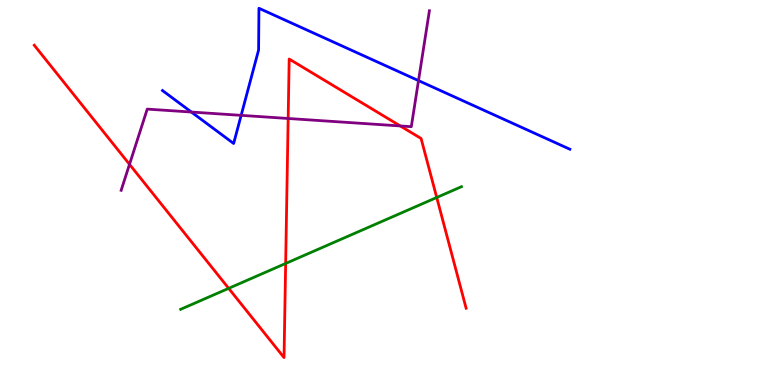[{'lines': ['blue', 'red'], 'intersections': []}, {'lines': ['green', 'red'], 'intersections': [{'x': 2.95, 'y': 2.51}, {'x': 3.69, 'y': 3.16}, {'x': 5.64, 'y': 4.87}]}, {'lines': ['purple', 'red'], 'intersections': [{'x': 1.67, 'y': 5.73}, {'x': 3.72, 'y': 6.92}, {'x': 5.16, 'y': 6.73}]}, {'lines': ['blue', 'green'], 'intersections': []}, {'lines': ['blue', 'purple'], 'intersections': [{'x': 2.47, 'y': 7.09}, {'x': 3.11, 'y': 7.0}, {'x': 5.4, 'y': 7.91}]}, {'lines': ['green', 'purple'], 'intersections': []}]